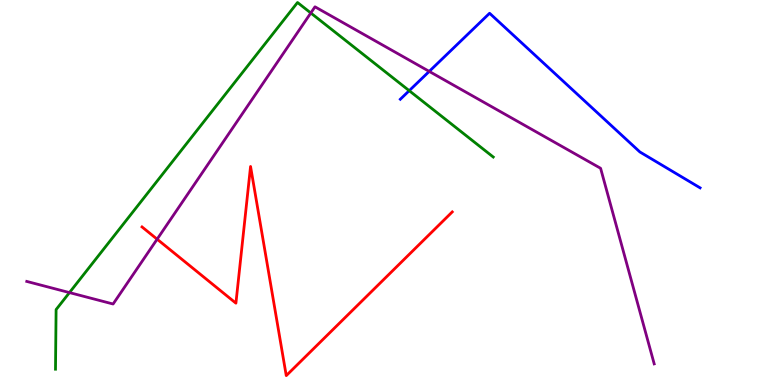[{'lines': ['blue', 'red'], 'intersections': []}, {'lines': ['green', 'red'], 'intersections': []}, {'lines': ['purple', 'red'], 'intersections': [{'x': 2.03, 'y': 3.79}]}, {'lines': ['blue', 'green'], 'intersections': [{'x': 5.28, 'y': 7.64}]}, {'lines': ['blue', 'purple'], 'intersections': [{'x': 5.54, 'y': 8.15}]}, {'lines': ['green', 'purple'], 'intersections': [{'x': 0.896, 'y': 2.4}, {'x': 4.01, 'y': 9.66}]}]